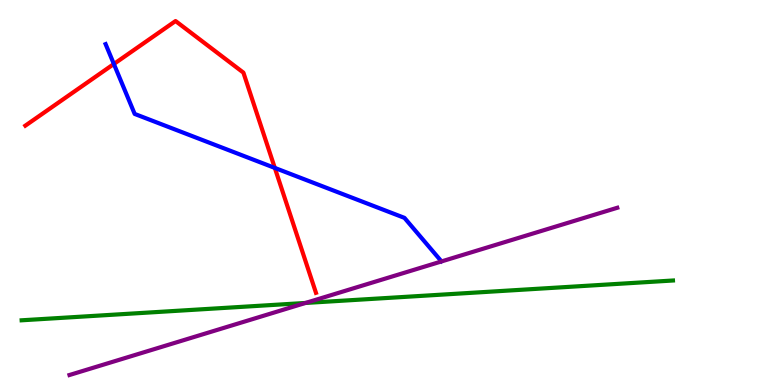[{'lines': ['blue', 'red'], 'intersections': [{'x': 1.47, 'y': 8.34}, {'x': 3.55, 'y': 5.64}]}, {'lines': ['green', 'red'], 'intersections': []}, {'lines': ['purple', 'red'], 'intersections': []}, {'lines': ['blue', 'green'], 'intersections': []}, {'lines': ['blue', 'purple'], 'intersections': []}, {'lines': ['green', 'purple'], 'intersections': [{'x': 3.94, 'y': 2.13}]}]